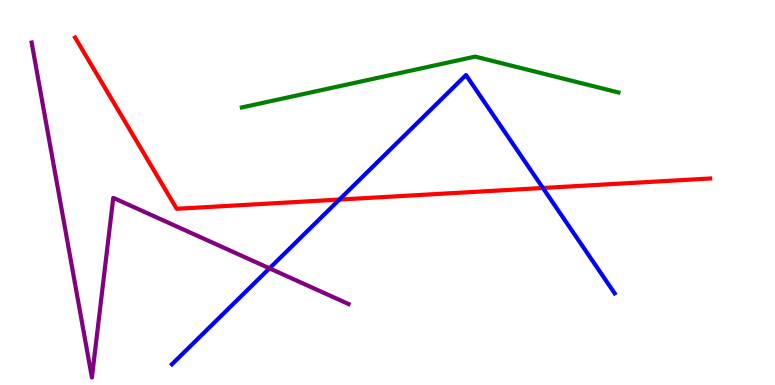[{'lines': ['blue', 'red'], 'intersections': [{'x': 4.38, 'y': 4.82}, {'x': 7.01, 'y': 5.12}]}, {'lines': ['green', 'red'], 'intersections': []}, {'lines': ['purple', 'red'], 'intersections': []}, {'lines': ['blue', 'green'], 'intersections': []}, {'lines': ['blue', 'purple'], 'intersections': [{'x': 3.48, 'y': 3.03}]}, {'lines': ['green', 'purple'], 'intersections': []}]